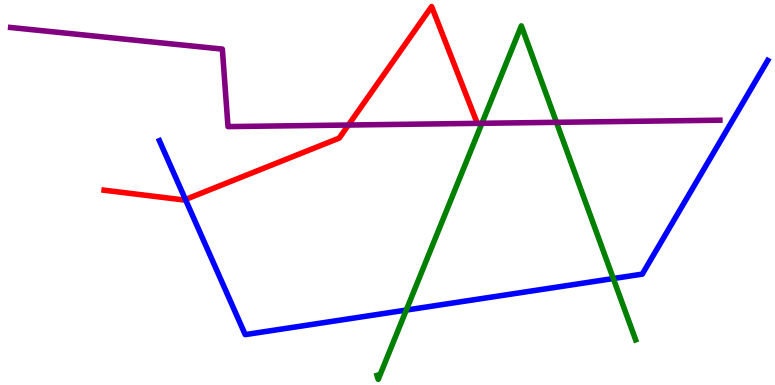[{'lines': ['blue', 'red'], 'intersections': [{'x': 2.39, 'y': 4.82}]}, {'lines': ['green', 'red'], 'intersections': []}, {'lines': ['purple', 'red'], 'intersections': [{'x': 4.5, 'y': 6.75}]}, {'lines': ['blue', 'green'], 'intersections': [{'x': 5.24, 'y': 1.95}, {'x': 7.91, 'y': 2.77}]}, {'lines': ['blue', 'purple'], 'intersections': []}, {'lines': ['green', 'purple'], 'intersections': [{'x': 6.22, 'y': 6.8}, {'x': 7.18, 'y': 6.82}]}]